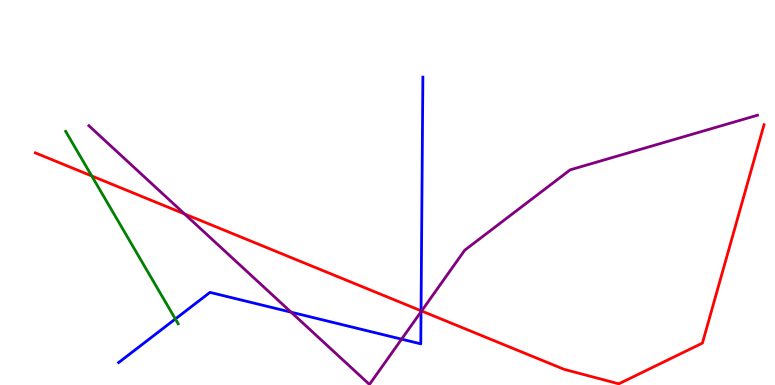[{'lines': ['blue', 'red'], 'intersections': [{'x': 5.43, 'y': 1.93}]}, {'lines': ['green', 'red'], 'intersections': [{'x': 1.18, 'y': 5.43}]}, {'lines': ['purple', 'red'], 'intersections': [{'x': 2.38, 'y': 4.44}, {'x': 5.44, 'y': 1.92}]}, {'lines': ['blue', 'green'], 'intersections': [{'x': 2.26, 'y': 1.72}]}, {'lines': ['blue', 'purple'], 'intersections': [{'x': 3.76, 'y': 1.89}, {'x': 5.18, 'y': 1.19}, {'x': 5.43, 'y': 1.9}]}, {'lines': ['green', 'purple'], 'intersections': []}]